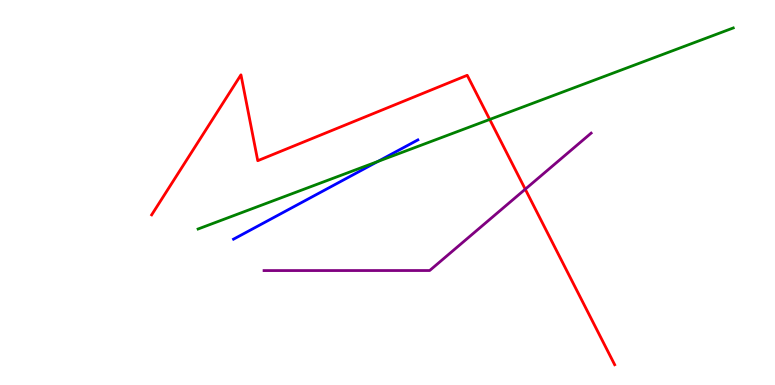[{'lines': ['blue', 'red'], 'intersections': []}, {'lines': ['green', 'red'], 'intersections': [{'x': 6.32, 'y': 6.9}]}, {'lines': ['purple', 'red'], 'intersections': [{'x': 6.78, 'y': 5.09}]}, {'lines': ['blue', 'green'], 'intersections': [{'x': 4.87, 'y': 5.81}]}, {'lines': ['blue', 'purple'], 'intersections': []}, {'lines': ['green', 'purple'], 'intersections': []}]